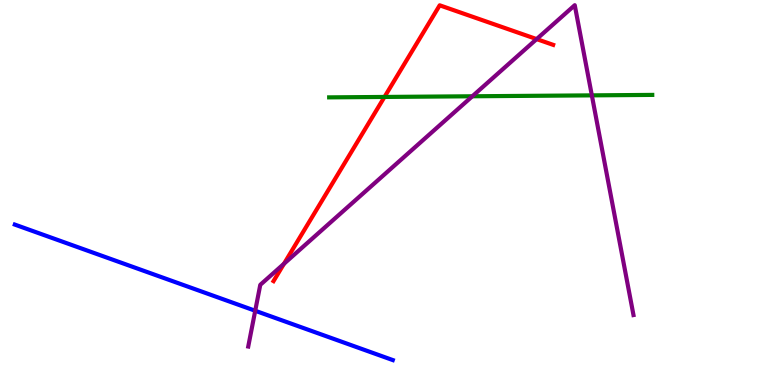[{'lines': ['blue', 'red'], 'intersections': []}, {'lines': ['green', 'red'], 'intersections': [{'x': 4.96, 'y': 7.48}]}, {'lines': ['purple', 'red'], 'intersections': [{'x': 3.66, 'y': 3.15}, {'x': 6.92, 'y': 8.98}]}, {'lines': ['blue', 'green'], 'intersections': []}, {'lines': ['blue', 'purple'], 'intersections': [{'x': 3.29, 'y': 1.93}]}, {'lines': ['green', 'purple'], 'intersections': [{'x': 6.09, 'y': 7.5}, {'x': 7.64, 'y': 7.52}]}]